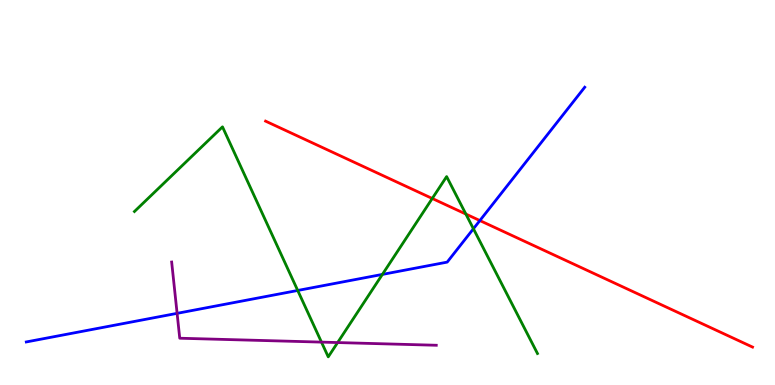[{'lines': ['blue', 'red'], 'intersections': [{'x': 6.19, 'y': 4.27}]}, {'lines': ['green', 'red'], 'intersections': [{'x': 5.58, 'y': 4.84}, {'x': 6.01, 'y': 4.44}]}, {'lines': ['purple', 'red'], 'intersections': []}, {'lines': ['blue', 'green'], 'intersections': [{'x': 3.84, 'y': 2.46}, {'x': 4.93, 'y': 2.87}, {'x': 6.11, 'y': 4.06}]}, {'lines': ['blue', 'purple'], 'intersections': [{'x': 2.29, 'y': 1.86}]}, {'lines': ['green', 'purple'], 'intersections': [{'x': 4.15, 'y': 1.11}, {'x': 4.36, 'y': 1.1}]}]